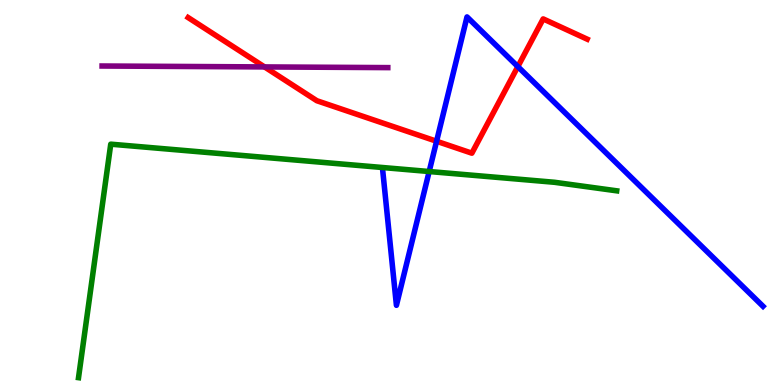[{'lines': ['blue', 'red'], 'intersections': [{'x': 5.63, 'y': 6.33}, {'x': 6.68, 'y': 8.27}]}, {'lines': ['green', 'red'], 'intersections': []}, {'lines': ['purple', 'red'], 'intersections': [{'x': 3.41, 'y': 8.26}]}, {'lines': ['blue', 'green'], 'intersections': [{'x': 5.54, 'y': 5.54}]}, {'lines': ['blue', 'purple'], 'intersections': []}, {'lines': ['green', 'purple'], 'intersections': []}]